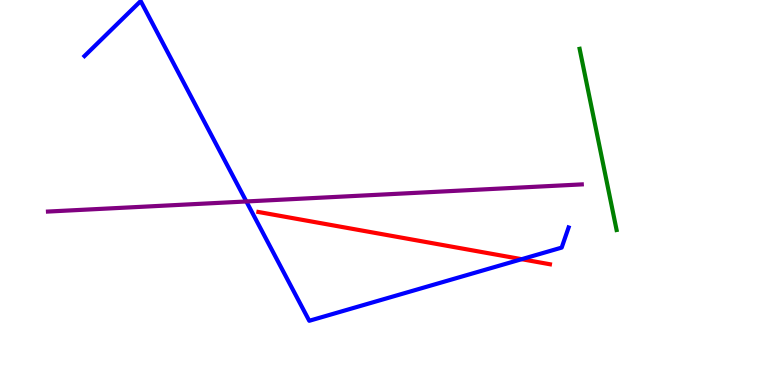[{'lines': ['blue', 'red'], 'intersections': [{'x': 6.73, 'y': 3.27}]}, {'lines': ['green', 'red'], 'intersections': []}, {'lines': ['purple', 'red'], 'intersections': []}, {'lines': ['blue', 'green'], 'intersections': []}, {'lines': ['blue', 'purple'], 'intersections': [{'x': 3.18, 'y': 4.77}]}, {'lines': ['green', 'purple'], 'intersections': []}]